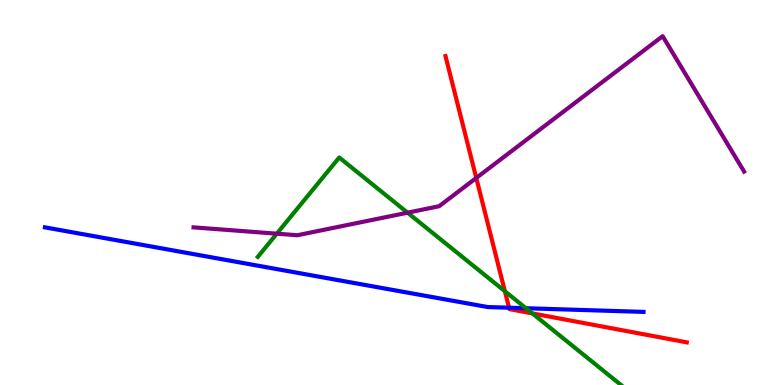[{'lines': ['blue', 'red'], 'intersections': [{'x': 6.57, 'y': 2.01}]}, {'lines': ['green', 'red'], 'intersections': [{'x': 6.51, 'y': 2.44}, {'x': 6.87, 'y': 1.86}]}, {'lines': ['purple', 'red'], 'intersections': [{'x': 6.15, 'y': 5.38}]}, {'lines': ['blue', 'green'], 'intersections': [{'x': 6.79, 'y': 1.99}]}, {'lines': ['blue', 'purple'], 'intersections': []}, {'lines': ['green', 'purple'], 'intersections': [{'x': 3.57, 'y': 3.93}, {'x': 5.26, 'y': 4.48}]}]